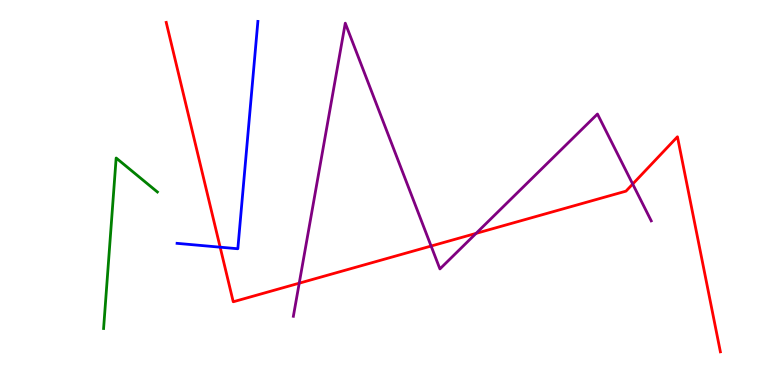[{'lines': ['blue', 'red'], 'intersections': [{'x': 2.84, 'y': 3.58}]}, {'lines': ['green', 'red'], 'intersections': []}, {'lines': ['purple', 'red'], 'intersections': [{'x': 3.86, 'y': 2.64}, {'x': 5.56, 'y': 3.61}, {'x': 6.14, 'y': 3.94}, {'x': 8.16, 'y': 5.22}]}, {'lines': ['blue', 'green'], 'intersections': []}, {'lines': ['blue', 'purple'], 'intersections': []}, {'lines': ['green', 'purple'], 'intersections': []}]